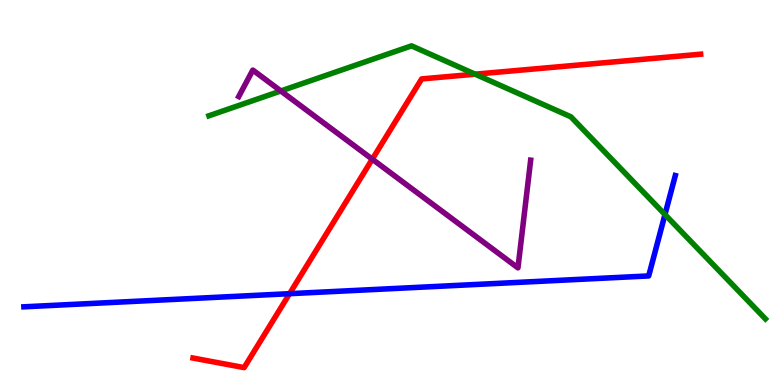[{'lines': ['blue', 'red'], 'intersections': [{'x': 3.74, 'y': 2.37}]}, {'lines': ['green', 'red'], 'intersections': [{'x': 6.13, 'y': 8.07}]}, {'lines': ['purple', 'red'], 'intersections': [{'x': 4.8, 'y': 5.87}]}, {'lines': ['blue', 'green'], 'intersections': [{'x': 8.58, 'y': 4.43}]}, {'lines': ['blue', 'purple'], 'intersections': []}, {'lines': ['green', 'purple'], 'intersections': [{'x': 3.62, 'y': 7.64}]}]